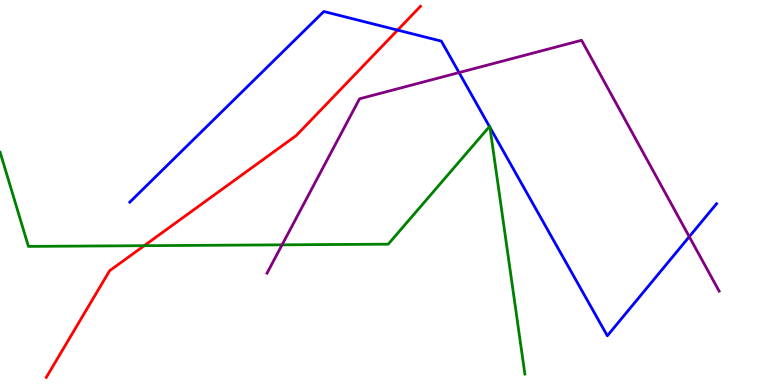[{'lines': ['blue', 'red'], 'intersections': [{'x': 5.13, 'y': 9.22}]}, {'lines': ['green', 'red'], 'intersections': [{'x': 1.86, 'y': 3.62}]}, {'lines': ['purple', 'red'], 'intersections': []}, {'lines': ['blue', 'green'], 'intersections': [{'x': 6.32, 'y': 6.71}, {'x': 6.32, 'y': 6.69}]}, {'lines': ['blue', 'purple'], 'intersections': [{'x': 5.92, 'y': 8.11}, {'x': 8.89, 'y': 3.85}]}, {'lines': ['green', 'purple'], 'intersections': [{'x': 3.64, 'y': 3.64}]}]